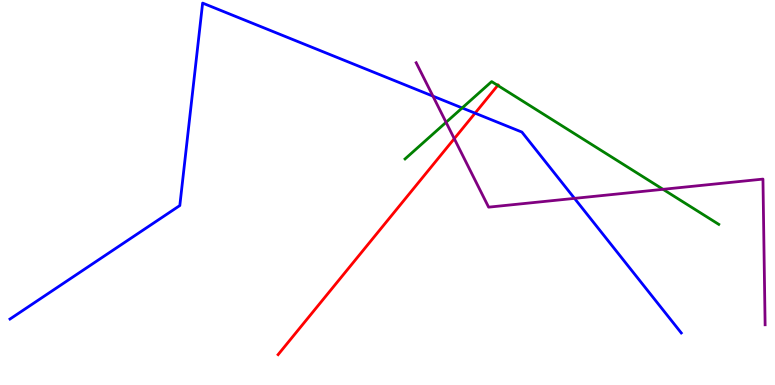[{'lines': ['blue', 'red'], 'intersections': [{'x': 6.13, 'y': 7.06}]}, {'lines': ['green', 'red'], 'intersections': [{'x': 6.42, 'y': 7.78}]}, {'lines': ['purple', 'red'], 'intersections': [{'x': 5.86, 'y': 6.4}]}, {'lines': ['blue', 'green'], 'intersections': [{'x': 5.96, 'y': 7.2}]}, {'lines': ['blue', 'purple'], 'intersections': [{'x': 5.59, 'y': 7.5}, {'x': 7.41, 'y': 4.85}]}, {'lines': ['green', 'purple'], 'intersections': [{'x': 5.76, 'y': 6.82}, {'x': 8.56, 'y': 5.08}]}]